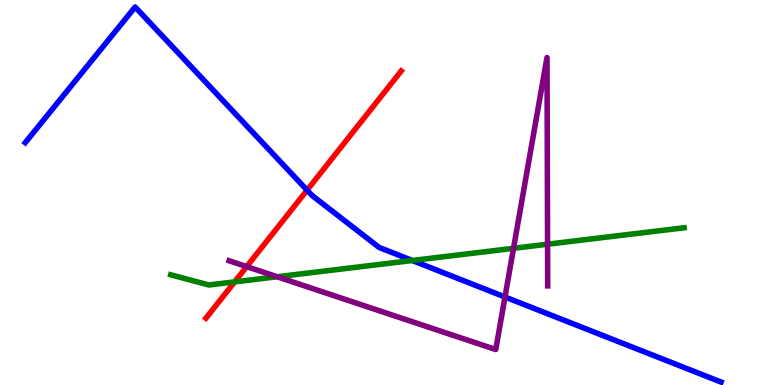[{'lines': ['blue', 'red'], 'intersections': [{'x': 3.96, 'y': 5.06}]}, {'lines': ['green', 'red'], 'intersections': [{'x': 3.03, 'y': 2.68}]}, {'lines': ['purple', 'red'], 'intersections': [{'x': 3.18, 'y': 3.08}]}, {'lines': ['blue', 'green'], 'intersections': [{'x': 5.32, 'y': 3.23}]}, {'lines': ['blue', 'purple'], 'intersections': [{'x': 6.52, 'y': 2.29}]}, {'lines': ['green', 'purple'], 'intersections': [{'x': 3.58, 'y': 2.81}, {'x': 6.63, 'y': 3.55}, {'x': 7.07, 'y': 3.66}]}]